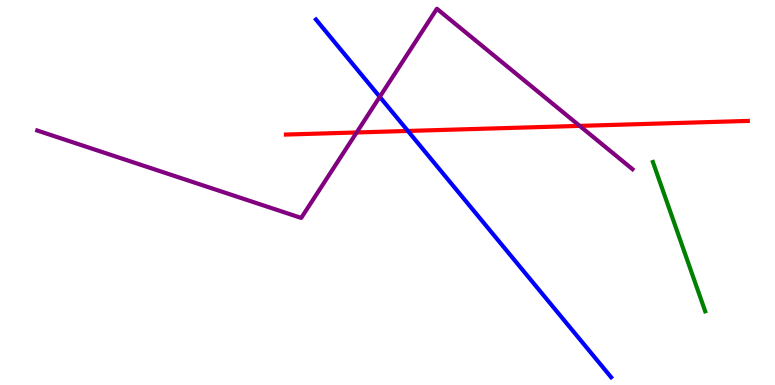[{'lines': ['blue', 'red'], 'intersections': [{'x': 5.26, 'y': 6.6}]}, {'lines': ['green', 'red'], 'intersections': []}, {'lines': ['purple', 'red'], 'intersections': [{'x': 4.6, 'y': 6.56}, {'x': 7.48, 'y': 6.73}]}, {'lines': ['blue', 'green'], 'intersections': []}, {'lines': ['blue', 'purple'], 'intersections': [{'x': 4.9, 'y': 7.48}]}, {'lines': ['green', 'purple'], 'intersections': []}]